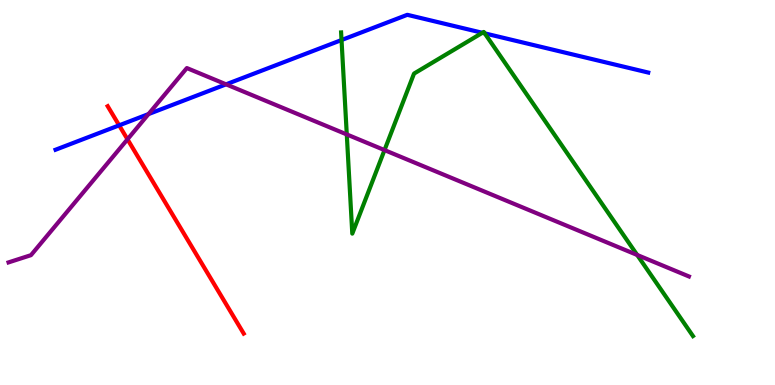[{'lines': ['blue', 'red'], 'intersections': [{'x': 1.54, 'y': 6.74}]}, {'lines': ['green', 'red'], 'intersections': []}, {'lines': ['purple', 'red'], 'intersections': [{'x': 1.65, 'y': 6.38}]}, {'lines': ['blue', 'green'], 'intersections': [{'x': 4.41, 'y': 8.96}, {'x': 6.22, 'y': 9.15}, {'x': 6.25, 'y': 9.13}]}, {'lines': ['blue', 'purple'], 'intersections': [{'x': 1.92, 'y': 7.04}, {'x': 2.92, 'y': 7.81}]}, {'lines': ['green', 'purple'], 'intersections': [{'x': 4.47, 'y': 6.51}, {'x': 4.96, 'y': 6.1}, {'x': 8.22, 'y': 3.38}]}]